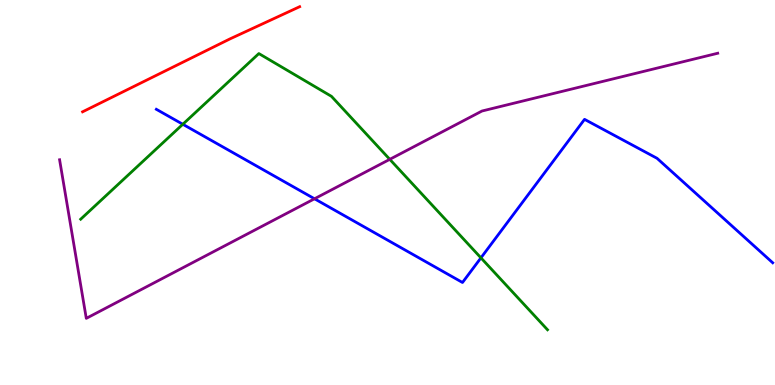[{'lines': ['blue', 'red'], 'intersections': []}, {'lines': ['green', 'red'], 'intersections': []}, {'lines': ['purple', 'red'], 'intersections': []}, {'lines': ['blue', 'green'], 'intersections': [{'x': 2.36, 'y': 6.77}, {'x': 6.21, 'y': 3.3}]}, {'lines': ['blue', 'purple'], 'intersections': [{'x': 4.06, 'y': 4.84}]}, {'lines': ['green', 'purple'], 'intersections': [{'x': 5.03, 'y': 5.86}]}]